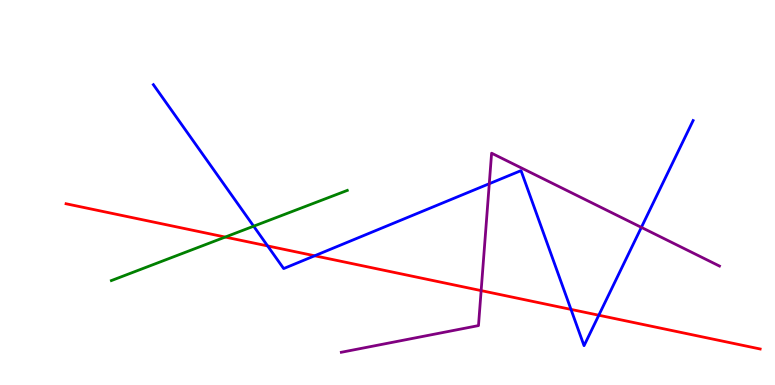[{'lines': ['blue', 'red'], 'intersections': [{'x': 3.45, 'y': 3.61}, {'x': 4.06, 'y': 3.36}, {'x': 7.37, 'y': 1.96}, {'x': 7.73, 'y': 1.81}]}, {'lines': ['green', 'red'], 'intersections': [{'x': 2.91, 'y': 3.84}]}, {'lines': ['purple', 'red'], 'intersections': [{'x': 6.21, 'y': 2.45}]}, {'lines': ['blue', 'green'], 'intersections': [{'x': 3.27, 'y': 4.12}]}, {'lines': ['blue', 'purple'], 'intersections': [{'x': 6.31, 'y': 5.23}, {'x': 8.28, 'y': 4.09}]}, {'lines': ['green', 'purple'], 'intersections': []}]